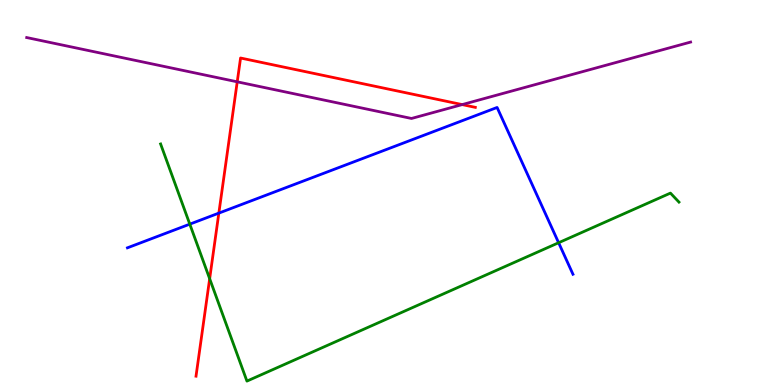[{'lines': ['blue', 'red'], 'intersections': [{'x': 2.82, 'y': 4.46}]}, {'lines': ['green', 'red'], 'intersections': [{'x': 2.71, 'y': 2.76}]}, {'lines': ['purple', 'red'], 'intersections': [{'x': 3.06, 'y': 7.87}, {'x': 5.96, 'y': 7.28}]}, {'lines': ['blue', 'green'], 'intersections': [{'x': 2.45, 'y': 4.18}, {'x': 7.21, 'y': 3.7}]}, {'lines': ['blue', 'purple'], 'intersections': []}, {'lines': ['green', 'purple'], 'intersections': []}]